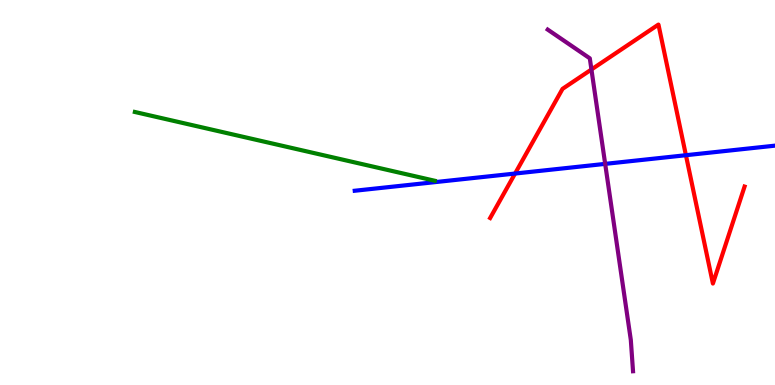[{'lines': ['blue', 'red'], 'intersections': [{'x': 6.65, 'y': 5.49}, {'x': 8.85, 'y': 5.97}]}, {'lines': ['green', 'red'], 'intersections': []}, {'lines': ['purple', 'red'], 'intersections': [{'x': 7.63, 'y': 8.19}]}, {'lines': ['blue', 'green'], 'intersections': []}, {'lines': ['blue', 'purple'], 'intersections': [{'x': 7.81, 'y': 5.74}]}, {'lines': ['green', 'purple'], 'intersections': []}]